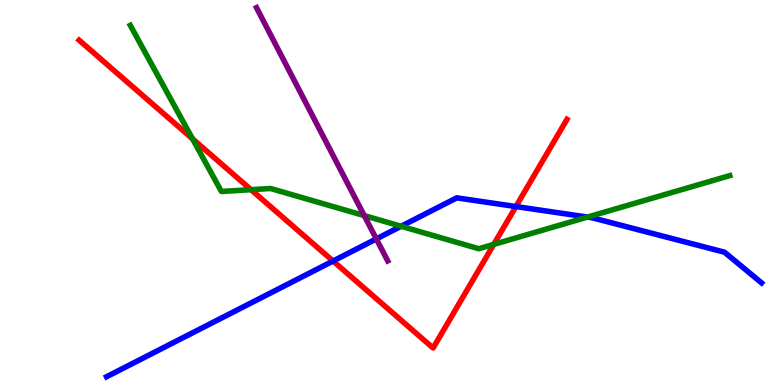[{'lines': ['blue', 'red'], 'intersections': [{'x': 4.3, 'y': 3.22}, {'x': 6.66, 'y': 4.64}]}, {'lines': ['green', 'red'], 'intersections': [{'x': 2.48, 'y': 6.4}, {'x': 3.24, 'y': 5.07}, {'x': 6.37, 'y': 3.65}]}, {'lines': ['purple', 'red'], 'intersections': []}, {'lines': ['blue', 'green'], 'intersections': [{'x': 5.18, 'y': 4.12}, {'x': 7.58, 'y': 4.36}]}, {'lines': ['blue', 'purple'], 'intersections': [{'x': 4.86, 'y': 3.79}]}, {'lines': ['green', 'purple'], 'intersections': [{'x': 4.7, 'y': 4.4}]}]